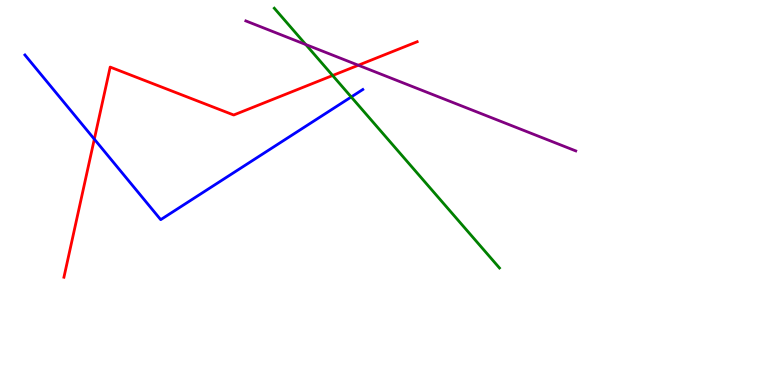[{'lines': ['blue', 'red'], 'intersections': [{'x': 1.22, 'y': 6.39}]}, {'lines': ['green', 'red'], 'intersections': [{'x': 4.29, 'y': 8.04}]}, {'lines': ['purple', 'red'], 'intersections': [{'x': 4.62, 'y': 8.31}]}, {'lines': ['blue', 'green'], 'intersections': [{'x': 4.53, 'y': 7.48}]}, {'lines': ['blue', 'purple'], 'intersections': []}, {'lines': ['green', 'purple'], 'intersections': [{'x': 3.95, 'y': 8.84}]}]